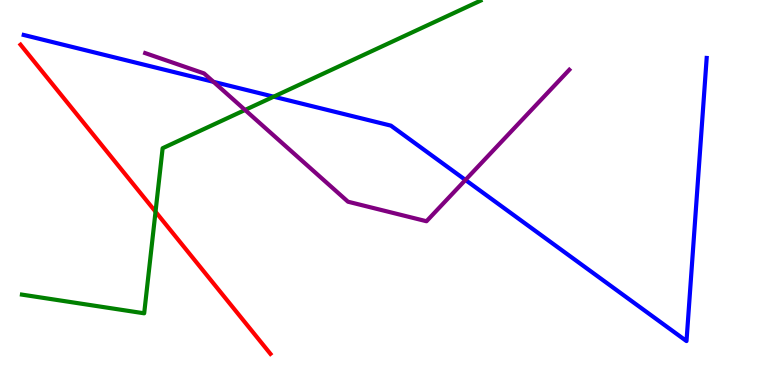[{'lines': ['blue', 'red'], 'intersections': []}, {'lines': ['green', 'red'], 'intersections': [{'x': 2.01, 'y': 4.5}]}, {'lines': ['purple', 'red'], 'intersections': []}, {'lines': ['blue', 'green'], 'intersections': [{'x': 3.53, 'y': 7.49}]}, {'lines': ['blue', 'purple'], 'intersections': [{'x': 2.75, 'y': 7.87}, {'x': 6.01, 'y': 5.33}]}, {'lines': ['green', 'purple'], 'intersections': [{'x': 3.16, 'y': 7.14}]}]